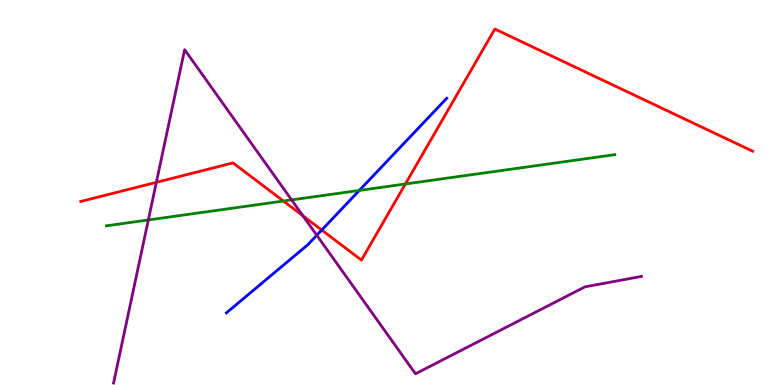[{'lines': ['blue', 'red'], 'intersections': [{'x': 4.15, 'y': 4.02}]}, {'lines': ['green', 'red'], 'intersections': [{'x': 3.66, 'y': 4.78}, {'x': 5.23, 'y': 5.22}]}, {'lines': ['purple', 'red'], 'intersections': [{'x': 2.02, 'y': 5.26}, {'x': 3.91, 'y': 4.39}]}, {'lines': ['blue', 'green'], 'intersections': [{'x': 4.64, 'y': 5.05}]}, {'lines': ['blue', 'purple'], 'intersections': [{'x': 4.09, 'y': 3.89}]}, {'lines': ['green', 'purple'], 'intersections': [{'x': 1.91, 'y': 4.29}, {'x': 3.76, 'y': 4.81}]}]